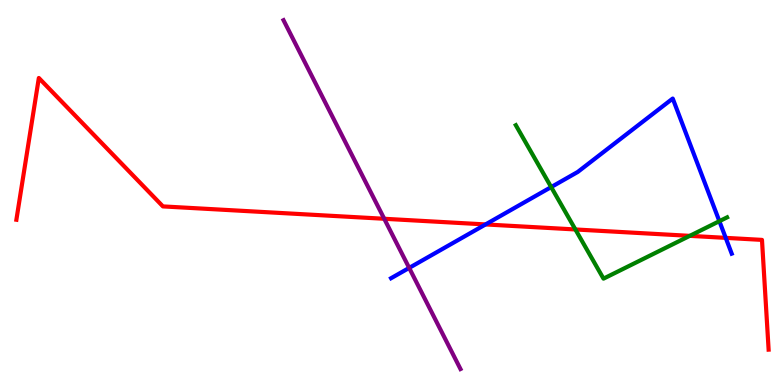[{'lines': ['blue', 'red'], 'intersections': [{'x': 6.26, 'y': 4.17}, {'x': 9.36, 'y': 3.82}]}, {'lines': ['green', 'red'], 'intersections': [{'x': 7.42, 'y': 4.04}, {'x': 8.9, 'y': 3.87}]}, {'lines': ['purple', 'red'], 'intersections': [{'x': 4.96, 'y': 4.32}]}, {'lines': ['blue', 'green'], 'intersections': [{'x': 7.11, 'y': 5.14}, {'x': 9.28, 'y': 4.26}]}, {'lines': ['blue', 'purple'], 'intersections': [{'x': 5.28, 'y': 3.04}]}, {'lines': ['green', 'purple'], 'intersections': []}]